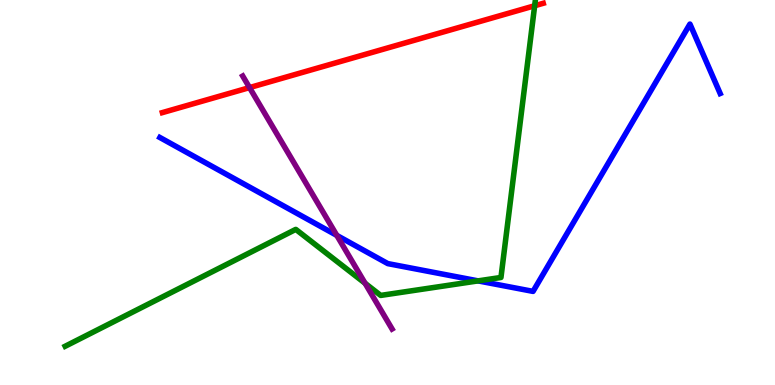[{'lines': ['blue', 'red'], 'intersections': []}, {'lines': ['green', 'red'], 'intersections': [{'x': 6.9, 'y': 9.85}]}, {'lines': ['purple', 'red'], 'intersections': [{'x': 3.22, 'y': 7.72}]}, {'lines': ['blue', 'green'], 'intersections': [{'x': 6.17, 'y': 2.7}]}, {'lines': ['blue', 'purple'], 'intersections': [{'x': 4.35, 'y': 3.89}]}, {'lines': ['green', 'purple'], 'intersections': [{'x': 4.71, 'y': 2.64}]}]